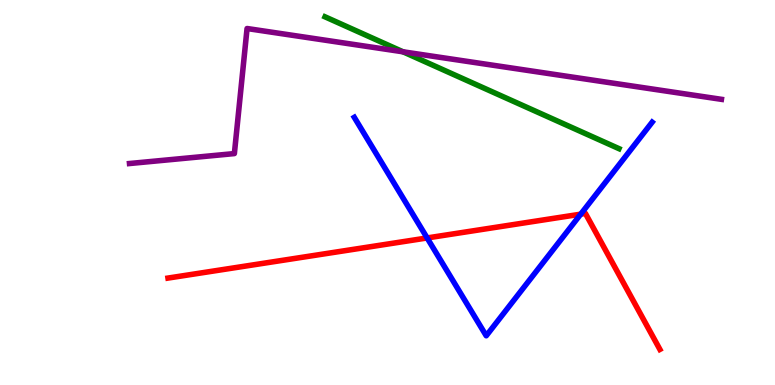[{'lines': ['blue', 'red'], 'intersections': [{'x': 5.51, 'y': 3.82}, {'x': 7.49, 'y': 4.44}]}, {'lines': ['green', 'red'], 'intersections': []}, {'lines': ['purple', 'red'], 'intersections': []}, {'lines': ['blue', 'green'], 'intersections': []}, {'lines': ['blue', 'purple'], 'intersections': []}, {'lines': ['green', 'purple'], 'intersections': [{'x': 5.2, 'y': 8.65}]}]